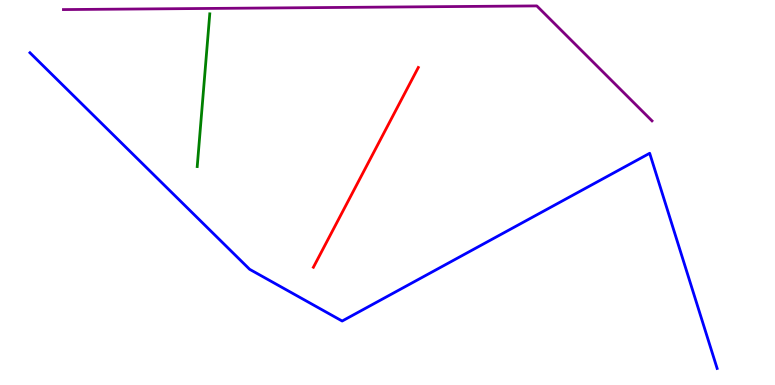[{'lines': ['blue', 'red'], 'intersections': []}, {'lines': ['green', 'red'], 'intersections': []}, {'lines': ['purple', 'red'], 'intersections': []}, {'lines': ['blue', 'green'], 'intersections': []}, {'lines': ['blue', 'purple'], 'intersections': []}, {'lines': ['green', 'purple'], 'intersections': []}]